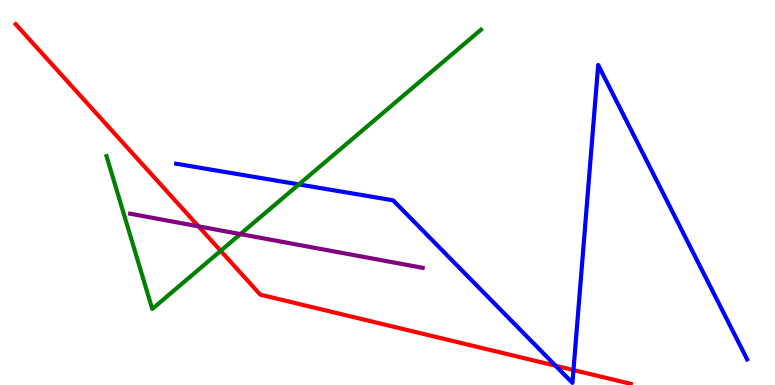[{'lines': ['blue', 'red'], 'intersections': [{'x': 7.17, 'y': 0.5}, {'x': 7.4, 'y': 0.389}]}, {'lines': ['green', 'red'], 'intersections': [{'x': 2.85, 'y': 3.48}]}, {'lines': ['purple', 'red'], 'intersections': [{'x': 2.56, 'y': 4.12}]}, {'lines': ['blue', 'green'], 'intersections': [{'x': 3.86, 'y': 5.21}]}, {'lines': ['blue', 'purple'], 'intersections': []}, {'lines': ['green', 'purple'], 'intersections': [{'x': 3.1, 'y': 3.92}]}]